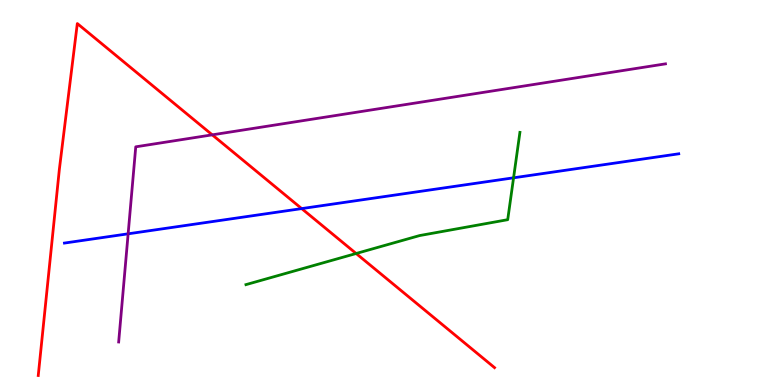[{'lines': ['blue', 'red'], 'intersections': [{'x': 3.89, 'y': 4.58}]}, {'lines': ['green', 'red'], 'intersections': [{'x': 4.6, 'y': 3.42}]}, {'lines': ['purple', 'red'], 'intersections': [{'x': 2.74, 'y': 6.5}]}, {'lines': ['blue', 'green'], 'intersections': [{'x': 6.63, 'y': 5.38}]}, {'lines': ['blue', 'purple'], 'intersections': [{'x': 1.65, 'y': 3.93}]}, {'lines': ['green', 'purple'], 'intersections': []}]